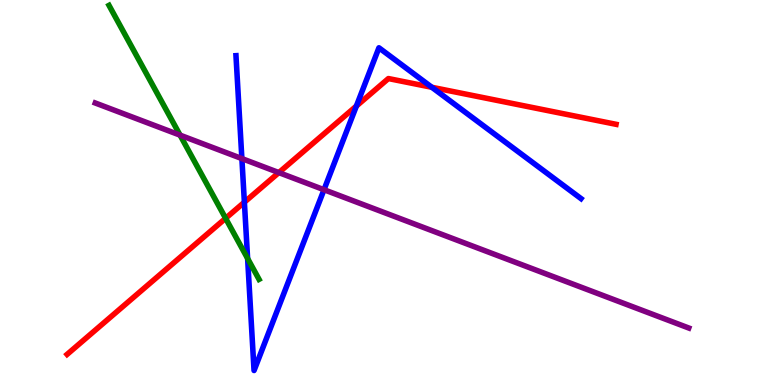[{'lines': ['blue', 'red'], 'intersections': [{'x': 3.15, 'y': 4.75}, {'x': 4.6, 'y': 7.25}, {'x': 5.57, 'y': 7.73}]}, {'lines': ['green', 'red'], 'intersections': [{'x': 2.91, 'y': 4.33}]}, {'lines': ['purple', 'red'], 'intersections': [{'x': 3.6, 'y': 5.52}]}, {'lines': ['blue', 'green'], 'intersections': [{'x': 3.19, 'y': 3.29}]}, {'lines': ['blue', 'purple'], 'intersections': [{'x': 3.12, 'y': 5.88}, {'x': 4.18, 'y': 5.07}]}, {'lines': ['green', 'purple'], 'intersections': [{'x': 2.32, 'y': 6.49}]}]